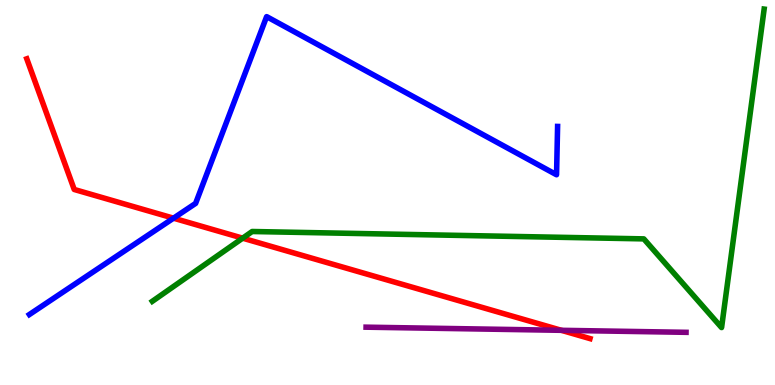[{'lines': ['blue', 'red'], 'intersections': [{'x': 2.24, 'y': 4.33}]}, {'lines': ['green', 'red'], 'intersections': [{'x': 3.13, 'y': 3.81}]}, {'lines': ['purple', 'red'], 'intersections': [{'x': 7.24, 'y': 1.42}]}, {'lines': ['blue', 'green'], 'intersections': []}, {'lines': ['blue', 'purple'], 'intersections': []}, {'lines': ['green', 'purple'], 'intersections': []}]